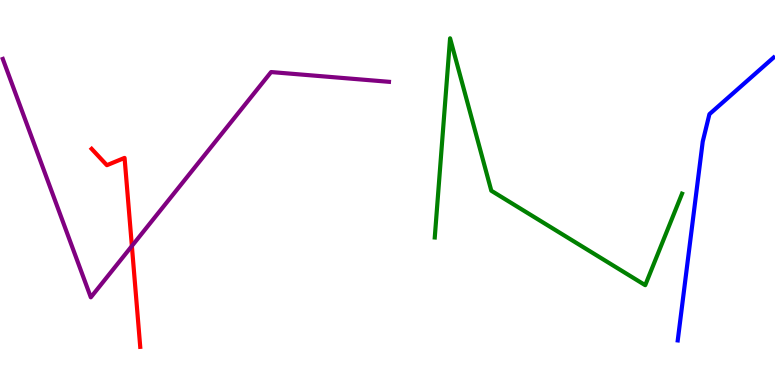[{'lines': ['blue', 'red'], 'intersections': []}, {'lines': ['green', 'red'], 'intersections': []}, {'lines': ['purple', 'red'], 'intersections': [{'x': 1.7, 'y': 3.61}]}, {'lines': ['blue', 'green'], 'intersections': []}, {'lines': ['blue', 'purple'], 'intersections': []}, {'lines': ['green', 'purple'], 'intersections': []}]